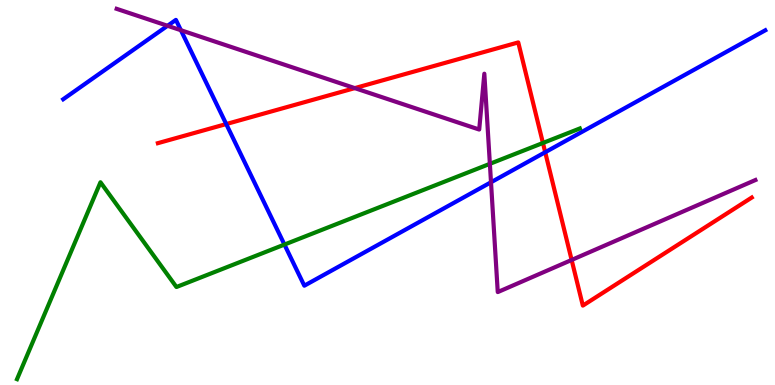[{'lines': ['blue', 'red'], 'intersections': [{'x': 2.92, 'y': 6.78}, {'x': 7.03, 'y': 6.05}]}, {'lines': ['green', 'red'], 'intersections': [{'x': 7.01, 'y': 6.29}]}, {'lines': ['purple', 'red'], 'intersections': [{'x': 4.58, 'y': 7.71}, {'x': 7.38, 'y': 3.25}]}, {'lines': ['blue', 'green'], 'intersections': [{'x': 3.67, 'y': 3.65}]}, {'lines': ['blue', 'purple'], 'intersections': [{'x': 2.16, 'y': 9.33}, {'x': 2.33, 'y': 9.21}, {'x': 6.34, 'y': 5.27}]}, {'lines': ['green', 'purple'], 'intersections': [{'x': 6.32, 'y': 5.74}]}]